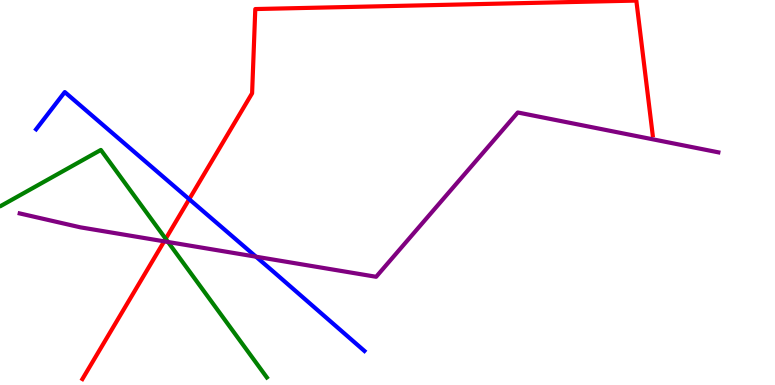[{'lines': ['blue', 'red'], 'intersections': [{'x': 2.44, 'y': 4.83}]}, {'lines': ['green', 'red'], 'intersections': [{'x': 2.14, 'y': 3.8}]}, {'lines': ['purple', 'red'], 'intersections': [{'x': 2.12, 'y': 3.73}]}, {'lines': ['blue', 'green'], 'intersections': []}, {'lines': ['blue', 'purple'], 'intersections': [{'x': 3.3, 'y': 3.33}]}, {'lines': ['green', 'purple'], 'intersections': [{'x': 2.17, 'y': 3.71}]}]